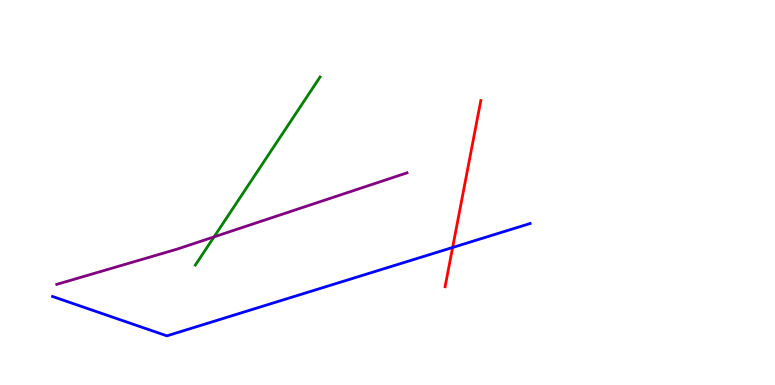[{'lines': ['blue', 'red'], 'intersections': [{'x': 5.84, 'y': 3.57}]}, {'lines': ['green', 'red'], 'intersections': []}, {'lines': ['purple', 'red'], 'intersections': []}, {'lines': ['blue', 'green'], 'intersections': []}, {'lines': ['blue', 'purple'], 'intersections': []}, {'lines': ['green', 'purple'], 'intersections': [{'x': 2.76, 'y': 3.85}]}]